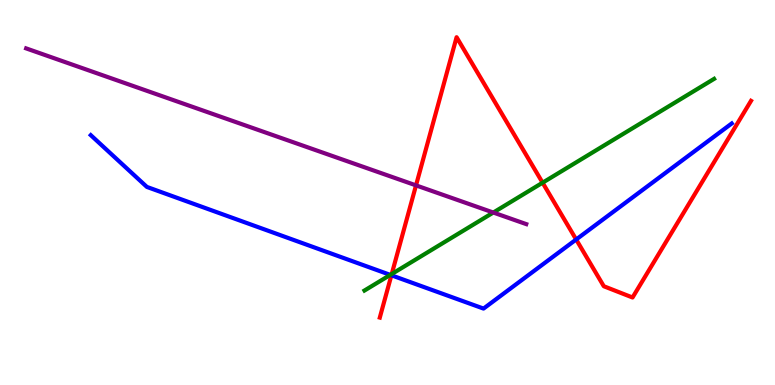[{'lines': ['blue', 'red'], 'intersections': [{'x': 5.05, 'y': 2.85}, {'x': 7.43, 'y': 3.78}]}, {'lines': ['green', 'red'], 'intersections': [{'x': 5.05, 'y': 2.88}, {'x': 7.0, 'y': 5.25}]}, {'lines': ['purple', 'red'], 'intersections': [{'x': 5.37, 'y': 5.18}]}, {'lines': ['blue', 'green'], 'intersections': [{'x': 5.04, 'y': 2.86}]}, {'lines': ['blue', 'purple'], 'intersections': []}, {'lines': ['green', 'purple'], 'intersections': [{'x': 6.37, 'y': 4.48}]}]